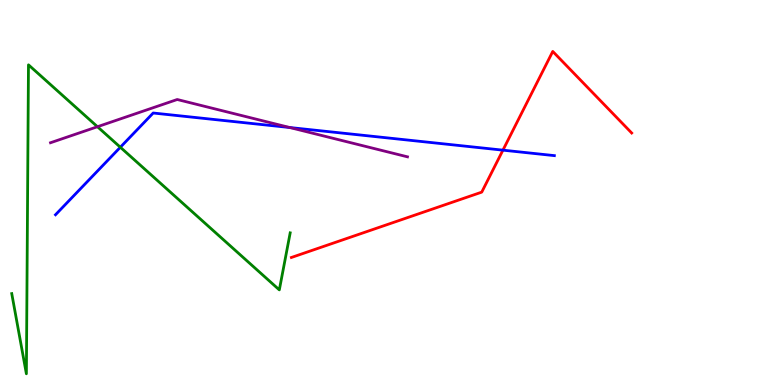[{'lines': ['blue', 'red'], 'intersections': [{'x': 6.49, 'y': 6.1}]}, {'lines': ['green', 'red'], 'intersections': []}, {'lines': ['purple', 'red'], 'intersections': []}, {'lines': ['blue', 'green'], 'intersections': [{'x': 1.55, 'y': 6.18}]}, {'lines': ['blue', 'purple'], 'intersections': [{'x': 3.74, 'y': 6.69}]}, {'lines': ['green', 'purple'], 'intersections': [{'x': 1.26, 'y': 6.71}]}]